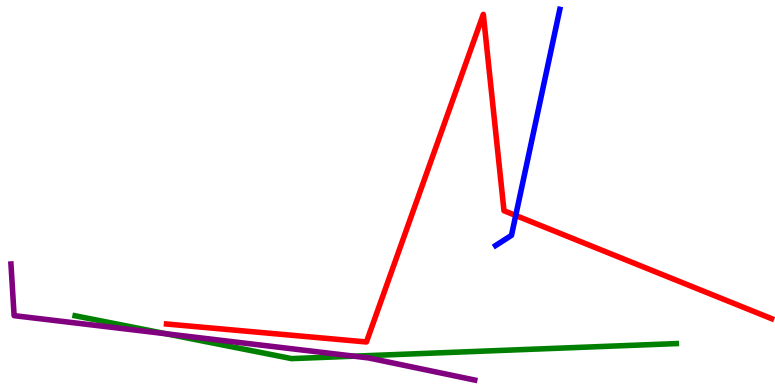[{'lines': ['blue', 'red'], 'intersections': [{'x': 6.65, 'y': 4.4}]}, {'lines': ['green', 'red'], 'intersections': []}, {'lines': ['purple', 'red'], 'intersections': []}, {'lines': ['blue', 'green'], 'intersections': []}, {'lines': ['blue', 'purple'], 'intersections': []}, {'lines': ['green', 'purple'], 'intersections': [{'x': 2.14, 'y': 1.33}, {'x': 4.57, 'y': 0.748}]}]